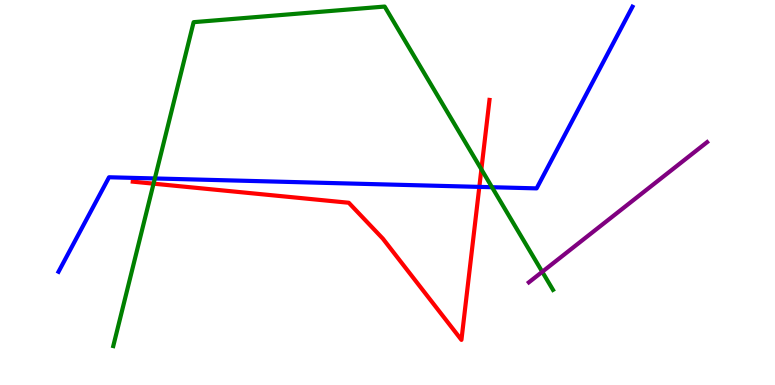[{'lines': ['blue', 'red'], 'intersections': [{'x': 6.18, 'y': 5.15}]}, {'lines': ['green', 'red'], 'intersections': [{'x': 1.98, 'y': 5.23}, {'x': 6.21, 'y': 5.6}]}, {'lines': ['purple', 'red'], 'intersections': []}, {'lines': ['blue', 'green'], 'intersections': [{'x': 2.0, 'y': 5.36}, {'x': 6.35, 'y': 5.14}]}, {'lines': ['blue', 'purple'], 'intersections': []}, {'lines': ['green', 'purple'], 'intersections': [{'x': 7.0, 'y': 2.94}]}]